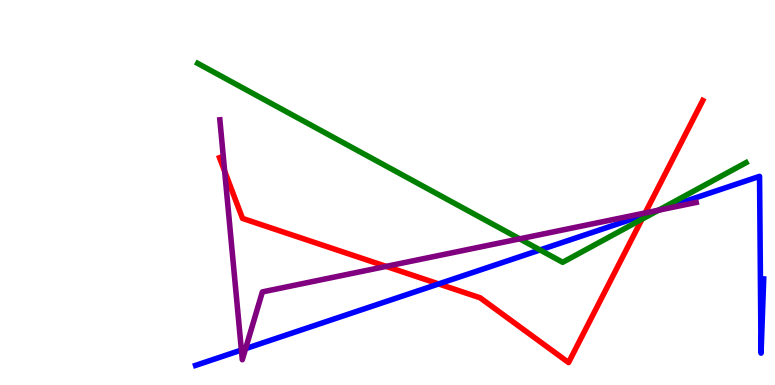[{'lines': ['blue', 'red'], 'intersections': [{'x': 5.66, 'y': 2.63}, {'x': 8.31, 'y': 4.41}]}, {'lines': ['green', 'red'], 'intersections': [{'x': 8.28, 'y': 4.31}]}, {'lines': ['purple', 'red'], 'intersections': [{'x': 2.9, 'y': 5.55}, {'x': 4.98, 'y': 3.08}, {'x': 8.32, 'y': 4.47}]}, {'lines': ['blue', 'green'], 'intersections': [{'x': 6.97, 'y': 3.51}, {'x': 8.5, 'y': 4.54}]}, {'lines': ['blue', 'purple'], 'intersections': [{'x': 3.11, 'y': 0.908}, {'x': 3.17, 'y': 0.944}, {'x': 8.5, 'y': 4.54}]}, {'lines': ['green', 'purple'], 'intersections': [{'x': 6.71, 'y': 3.8}, {'x': 8.5, 'y': 4.54}]}]